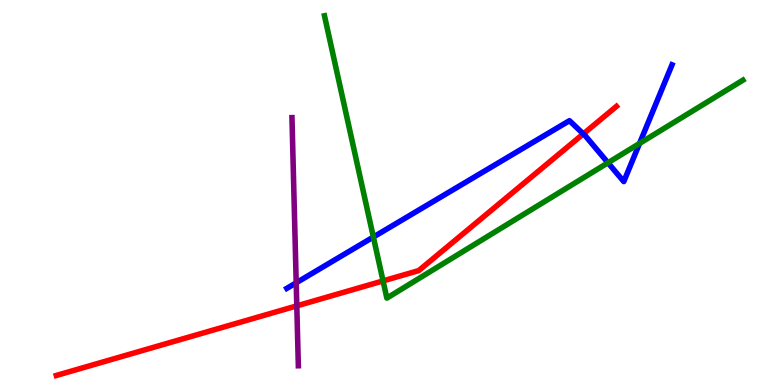[{'lines': ['blue', 'red'], 'intersections': [{'x': 7.53, 'y': 6.52}]}, {'lines': ['green', 'red'], 'intersections': [{'x': 4.94, 'y': 2.7}]}, {'lines': ['purple', 'red'], 'intersections': [{'x': 3.83, 'y': 2.06}]}, {'lines': ['blue', 'green'], 'intersections': [{'x': 4.82, 'y': 3.84}, {'x': 7.84, 'y': 5.77}, {'x': 8.25, 'y': 6.27}]}, {'lines': ['blue', 'purple'], 'intersections': [{'x': 3.82, 'y': 2.65}]}, {'lines': ['green', 'purple'], 'intersections': []}]